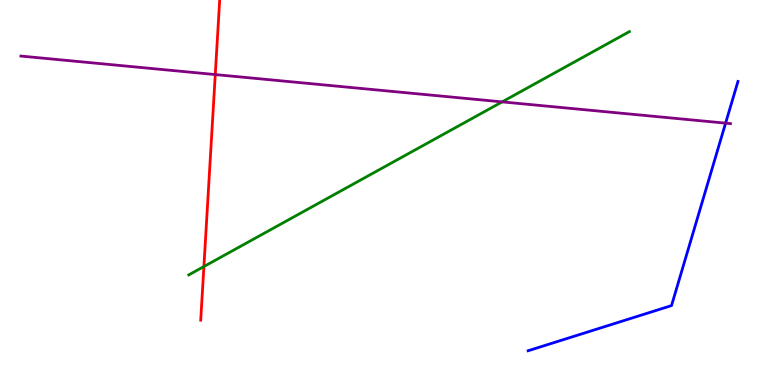[{'lines': ['blue', 'red'], 'intersections': []}, {'lines': ['green', 'red'], 'intersections': [{'x': 2.63, 'y': 3.08}]}, {'lines': ['purple', 'red'], 'intersections': [{'x': 2.78, 'y': 8.06}]}, {'lines': ['blue', 'green'], 'intersections': []}, {'lines': ['blue', 'purple'], 'intersections': [{'x': 9.36, 'y': 6.8}]}, {'lines': ['green', 'purple'], 'intersections': [{'x': 6.48, 'y': 7.35}]}]